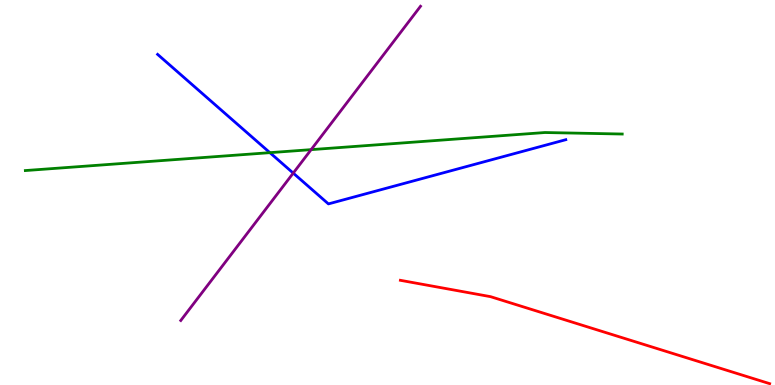[{'lines': ['blue', 'red'], 'intersections': []}, {'lines': ['green', 'red'], 'intersections': []}, {'lines': ['purple', 'red'], 'intersections': []}, {'lines': ['blue', 'green'], 'intersections': [{'x': 3.48, 'y': 6.03}]}, {'lines': ['blue', 'purple'], 'intersections': [{'x': 3.78, 'y': 5.5}]}, {'lines': ['green', 'purple'], 'intersections': [{'x': 4.01, 'y': 6.11}]}]